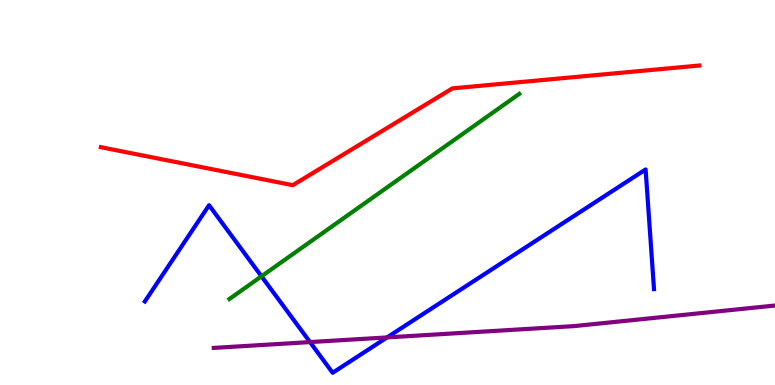[{'lines': ['blue', 'red'], 'intersections': []}, {'lines': ['green', 'red'], 'intersections': []}, {'lines': ['purple', 'red'], 'intersections': []}, {'lines': ['blue', 'green'], 'intersections': [{'x': 3.37, 'y': 2.82}]}, {'lines': ['blue', 'purple'], 'intersections': [{'x': 4.0, 'y': 1.11}, {'x': 4.99, 'y': 1.24}]}, {'lines': ['green', 'purple'], 'intersections': []}]